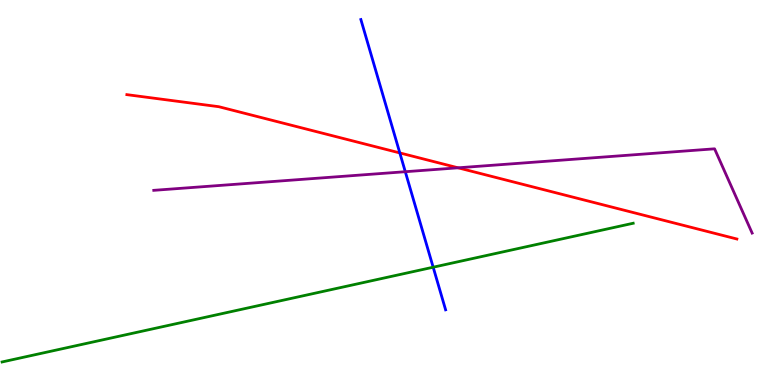[{'lines': ['blue', 'red'], 'intersections': [{'x': 5.16, 'y': 6.03}]}, {'lines': ['green', 'red'], 'intersections': []}, {'lines': ['purple', 'red'], 'intersections': [{'x': 5.91, 'y': 5.64}]}, {'lines': ['blue', 'green'], 'intersections': [{'x': 5.59, 'y': 3.06}]}, {'lines': ['blue', 'purple'], 'intersections': [{'x': 5.23, 'y': 5.54}]}, {'lines': ['green', 'purple'], 'intersections': []}]